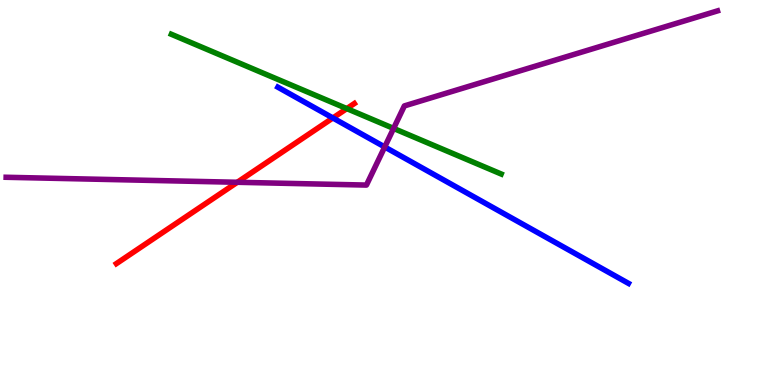[{'lines': ['blue', 'red'], 'intersections': [{'x': 4.3, 'y': 6.94}]}, {'lines': ['green', 'red'], 'intersections': [{'x': 4.47, 'y': 7.18}]}, {'lines': ['purple', 'red'], 'intersections': [{'x': 3.06, 'y': 5.27}]}, {'lines': ['blue', 'green'], 'intersections': []}, {'lines': ['blue', 'purple'], 'intersections': [{'x': 4.96, 'y': 6.18}]}, {'lines': ['green', 'purple'], 'intersections': [{'x': 5.08, 'y': 6.66}]}]